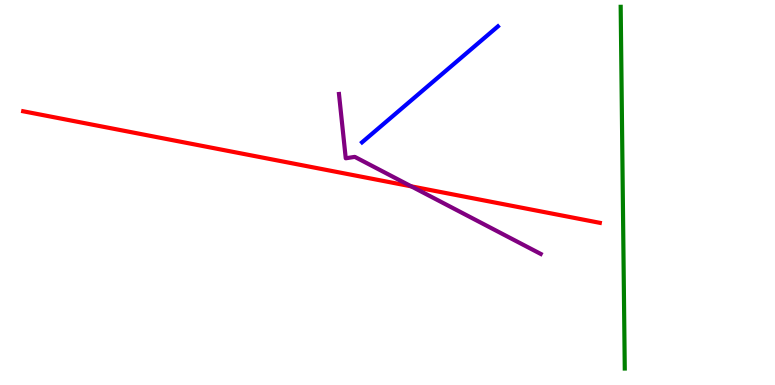[{'lines': ['blue', 'red'], 'intersections': []}, {'lines': ['green', 'red'], 'intersections': []}, {'lines': ['purple', 'red'], 'intersections': [{'x': 5.31, 'y': 5.16}]}, {'lines': ['blue', 'green'], 'intersections': []}, {'lines': ['blue', 'purple'], 'intersections': []}, {'lines': ['green', 'purple'], 'intersections': []}]